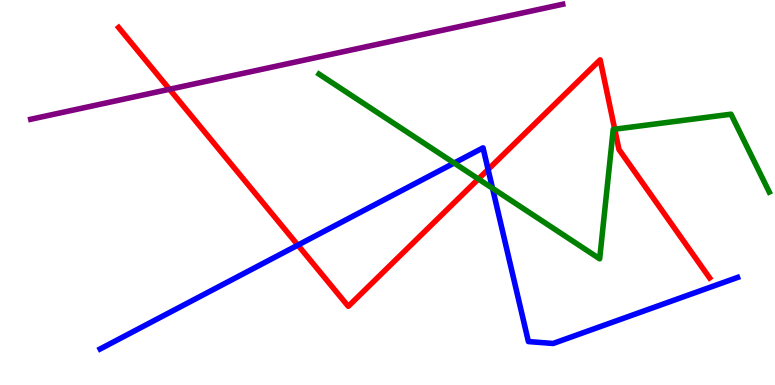[{'lines': ['blue', 'red'], 'intersections': [{'x': 3.84, 'y': 3.63}, {'x': 6.3, 'y': 5.6}]}, {'lines': ['green', 'red'], 'intersections': [{'x': 6.17, 'y': 5.35}, {'x': 7.93, 'y': 6.64}]}, {'lines': ['purple', 'red'], 'intersections': [{'x': 2.19, 'y': 7.68}]}, {'lines': ['blue', 'green'], 'intersections': [{'x': 5.86, 'y': 5.77}, {'x': 6.35, 'y': 5.11}]}, {'lines': ['blue', 'purple'], 'intersections': []}, {'lines': ['green', 'purple'], 'intersections': []}]